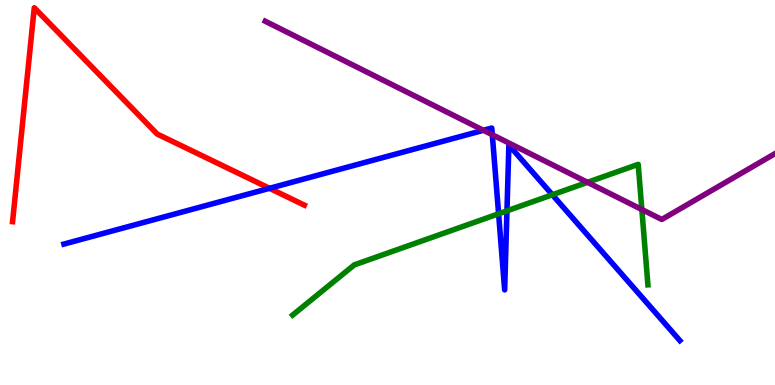[{'lines': ['blue', 'red'], 'intersections': [{'x': 3.48, 'y': 5.11}]}, {'lines': ['green', 'red'], 'intersections': []}, {'lines': ['purple', 'red'], 'intersections': []}, {'lines': ['blue', 'green'], 'intersections': [{'x': 6.43, 'y': 4.45}, {'x': 6.54, 'y': 4.52}, {'x': 7.13, 'y': 4.94}]}, {'lines': ['blue', 'purple'], 'intersections': [{'x': 6.24, 'y': 6.62}, {'x': 6.35, 'y': 6.5}]}, {'lines': ['green', 'purple'], 'intersections': [{'x': 7.58, 'y': 5.26}, {'x': 8.28, 'y': 4.56}]}]